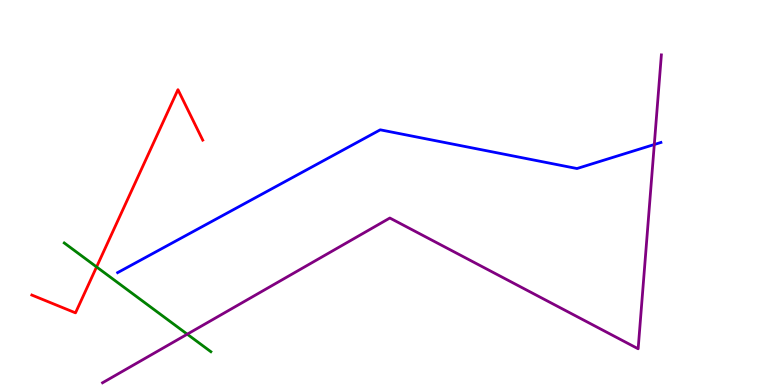[{'lines': ['blue', 'red'], 'intersections': []}, {'lines': ['green', 'red'], 'intersections': [{'x': 1.25, 'y': 3.07}]}, {'lines': ['purple', 'red'], 'intersections': []}, {'lines': ['blue', 'green'], 'intersections': []}, {'lines': ['blue', 'purple'], 'intersections': [{'x': 8.44, 'y': 6.25}]}, {'lines': ['green', 'purple'], 'intersections': [{'x': 2.42, 'y': 1.32}]}]